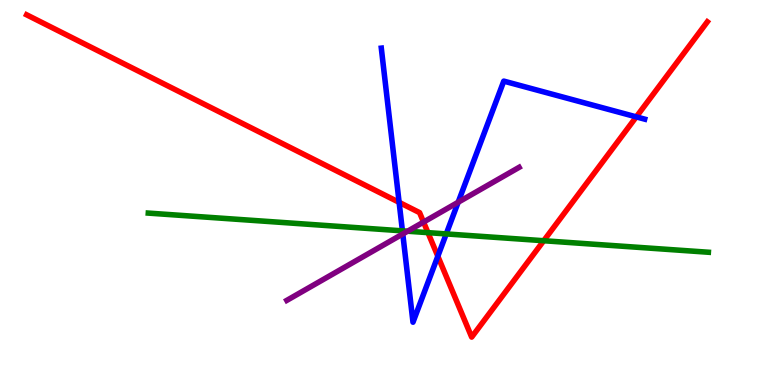[{'lines': ['blue', 'red'], 'intersections': [{'x': 5.15, 'y': 4.74}, {'x': 5.65, 'y': 3.34}, {'x': 8.21, 'y': 6.96}]}, {'lines': ['green', 'red'], 'intersections': [{'x': 5.52, 'y': 3.96}, {'x': 7.02, 'y': 3.75}]}, {'lines': ['purple', 'red'], 'intersections': [{'x': 5.46, 'y': 4.23}]}, {'lines': ['blue', 'green'], 'intersections': [{'x': 5.19, 'y': 4.0}, {'x': 5.76, 'y': 3.92}]}, {'lines': ['blue', 'purple'], 'intersections': [{'x': 5.2, 'y': 3.92}, {'x': 5.91, 'y': 4.75}]}, {'lines': ['green', 'purple'], 'intersections': [{'x': 5.26, 'y': 3.99}]}]